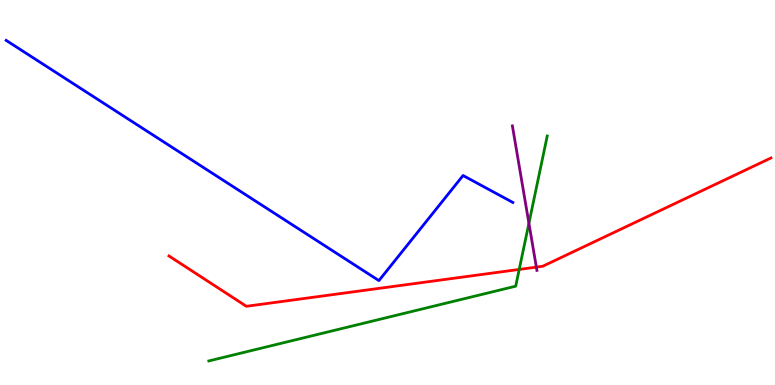[{'lines': ['blue', 'red'], 'intersections': []}, {'lines': ['green', 'red'], 'intersections': [{'x': 6.7, 'y': 3.0}]}, {'lines': ['purple', 'red'], 'intersections': [{'x': 6.92, 'y': 3.06}]}, {'lines': ['blue', 'green'], 'intersections': []}, {'lines': ['blue', 'purple'], 'intersections': []}, {'lines': ['green', 'purple'], 'intersections': [{'x': 6.82, 'y': 4.2}]}]